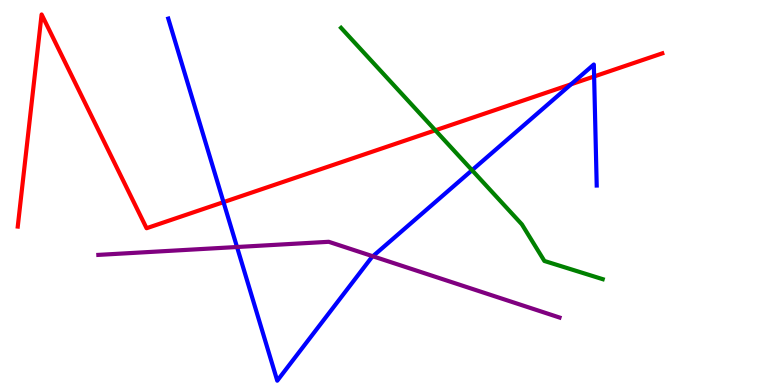[{'lines': ['blue', 'red'], 'intersections': [{'x': 2.88, 'y': 4.75}, {'x': 7.37, 'y': 7.81}, {'x': 7.67, 'y': 8.01}]}, {'lines': ['green', 'red'], 'intersections': [{'x': 5.62, 'y': 6.62}]}, {'lines': ['purple', 'red'], 'intersections': []}, {'lines': ['blue', 'green'], 'intersections': [{'x': 6.09, 'y': 5.58}]}, {'lines': ['blue', 'purple'], 'intersections': [{'x': 3.06, 'y': 3.58}, {'x': 4.81, 'y': 3.34}]}, {'lines': ['green', 'purple'], 'intersections': []}]